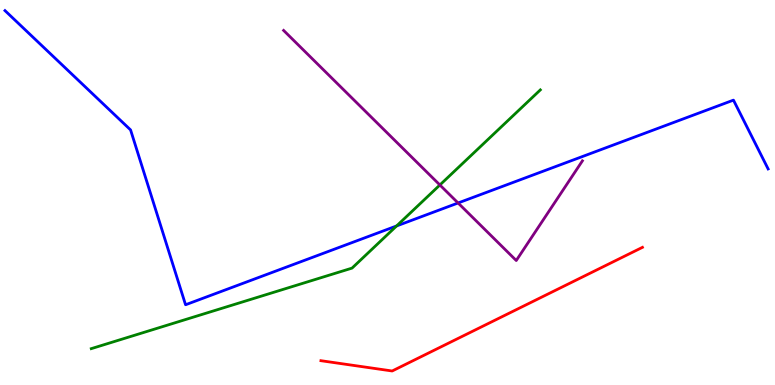[{'lines': ['blue', 'red'], 'intersections': []}, {'lines': ['green', 'red'], 'intersections': []}, {'lines': ['purple', 'red'], 'intersections': []}, {'lines': ['blue', 'green'], 'intersections': [{'x': 5.12, 'y': 4.13}]}, {'lines': ['blue', 'purple'], 'intersections': [{'x': 5.91, 'y': 4.73}]}, {'lines': ['green', 'purple'], 'intersections': [{'x': 5.68, 'y': 5.2}]}]